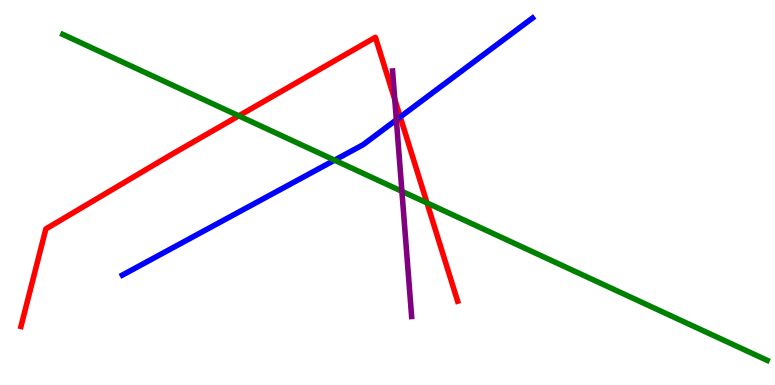[{'lines': ['blue', 'red'], 'intersections': [{'x': 5.16, 'y': 6.96}]}, {'lines': ['green', 'red'], 'intersections': [{'x': 3.08, 'y': 6.99}, {'x': 5.51, 'y': 4.73}]}, {'lines': ['purple', 'red'], 'intersections': [{'x': 5.09, 'y': 7.42}]}, {'lines': ['blue', 'green'], 'intersections': [{'x': 4.32, 'y': 5.84}]}, {'lines': ['blue', 'purple'], 'intersections': [{'x': 5.11, 'y': 6.89}]}, {'lines': ['green', 'purple'], 'intersections': [{'x': 5.19, 'y': 5.03}]}]